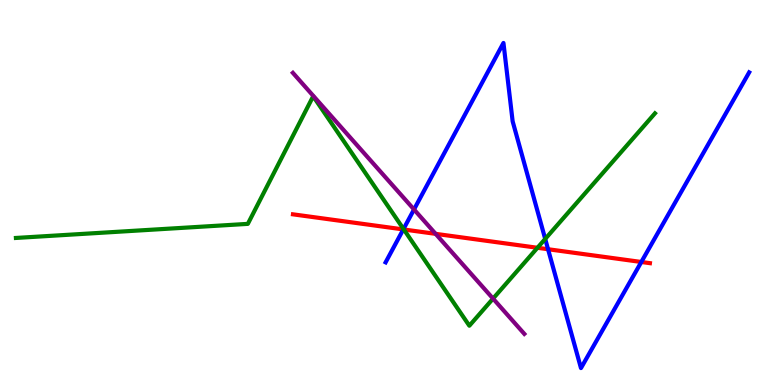[{'lines': ['blue', 'red'], 'intersections': [{'x': 5.2, 'y': 4.04}, {'x': 7.07, 'y': 3.53}, {'x': 8.28, 'y': 3.2}]}, {'lines': ['green', 'red'], 'intersections': [{'x': 5.21, 'y': 4.04}, {'x': 6.94, 'y': 3.56}]}, {'lines': ['purple', 'red'], 'intersections': [{'x': 5.62, 'y': 3.93}]}, {'lines': ['blue', 'green'], 'intersections': [{'x': 5.21, 'y': 4.05}, {'x': 7.03, 'y': 3.79}]}, {'lines': ['blue', 'purple'], 'intersections': [{'x': 5.34, 'y': 4.56}]}, {'lines': ['green', 'purple'], 'intersections': [{'x': 6.36, 'y': 2.24}]}]